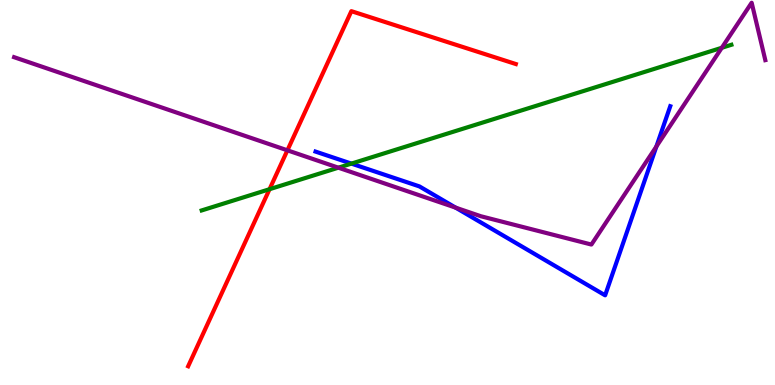[{'lines': ['blue', 'red'], 'intersections': []}, {'lines': ['green', 'red'], 'intersections': [{'x': 3.48, 'y': 5.09}]}, {'lines': ['purple', 'red'], 'intersections': [{'x': 3.71, 'y': 6.1}]}, {'lines': ['blue', 'green'], 'intersections': [{'x': 4.53, 'y': 5.75}]}, {'lines': ['blue', 'purple'], 'intersections': [{'x': 5.88, 'y': 4.61}, {'x': 8.47, 'y': 6.2}]}, {'lines': ['green', 'purple'], 'intersections': [{'x': 4.37, 'y': 5.64}, {'x': 9.31, 'y': 8.76}]}]